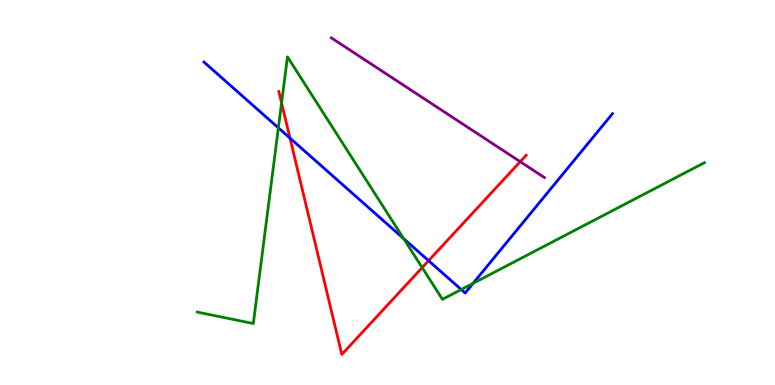[{'lines': ['blue', 'red'], 'intersections': [{'x': 3.74, 'y': 6.41}, {'x': 5.53, 'y': 3.23}]}, {'lines': ['green', 'red'], 'intersections': [{'x': 3.63, 'y': 7.33}, {'x': 5.45, 'y': 3.05}]}, {'lines': ['purple', 'red'], 'intersections': [{'x': 6.71, 'y': 5.8}]}, {'lines': ['blue', 'green'], 'intersections': [{'x': 3.59, 'y': 6.68}, {'x': 5.21, 'y': 3.8}, {'x': 5.95, 'y': 2.48}, {'x': 6.1, 'y': 2.64}]}, {'lines': ['blue', 'purple'], 'intersections': []}, {'lines': ['green', 'purple'], 'intersections': []}]